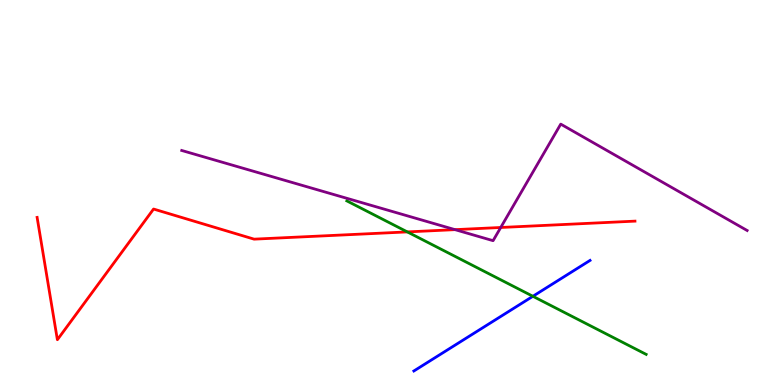[{'lines': ['blue', 'red'], 'intersections': []}, {'lines': ['green', 'red'], 'intersections': [{'x': 5.26, 'y': 3.98}]}, {'lines': ['purple', 'red'], 'intersections': [{'x': 5.87, 'y': 4.04}, {'x': 6.46, 'y': 4.09}]}, {'lines': ['blue', 'green'], 'intersections': [{'x': 6.88, 'y': 2.3}]}, {'lines': ['blue', 'purple'], 'intersections': []}, {'lines': ['green', 'purple'], 'intersections': []}]